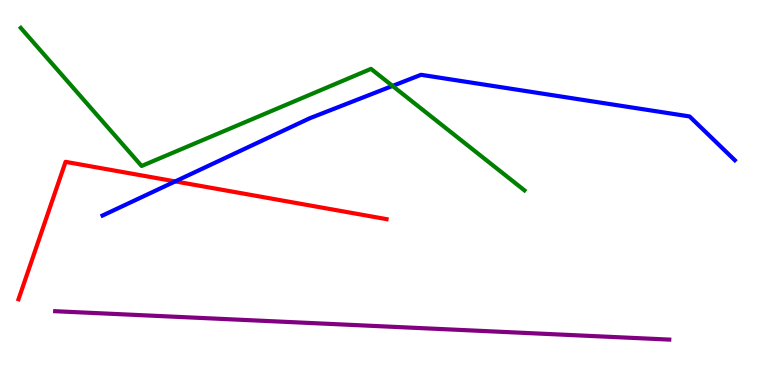[{'lines': ['blue', 'red'], 'intersections': [{'x': 2.26, 'y': 5.29}]}, {'lines': ['green', 'red'], 'intersections': []}, {'lines': ['purple', 'red'], 'intersections': []}, {'lines': ['blue', 'green'], 'intersections': [{'x': 5.06, 'y': 7.77}]}, {'lines': ['blue', 'purple'], 'intersections': []}, {'lines': ['green', 'purple'], 'intersections': []}]